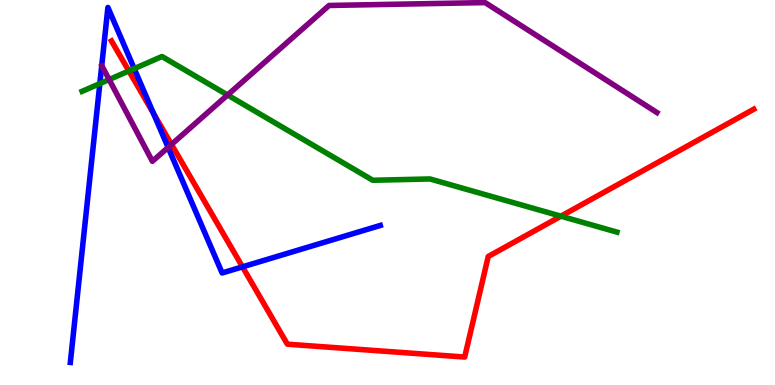[{'lines': ['blue', 'red'], 'intersections': [{'x': 1.98, 'y': 7.06}, {'x': 3.13, 'y': 3.07}]}, {'lines': ['green', 'red'], 'intersections': [{'x': 1.66, 'y': 8.16}, {'x': 7.24, 'y': 4.38}]}, {'lines': ['purple', 'red'], 'intersections': [{'x': 2.21, 'y': 6.25}]}, {'lines': ['blue', 'green'], 'intersections': [{'x': 1.29, 'y': 7.83}, {'x': 1.73, 'y': 8.22}]}, {'lines': ['blue', 'purple'], 'intersections': [{'x': 2.17, 'y': 6.17}]}, {'lines': ['green', 'purple'], 'intersections': [{'x': 1.41, 'y': 7.93}, {'x': 2.94, 'y': 7.53}]}]